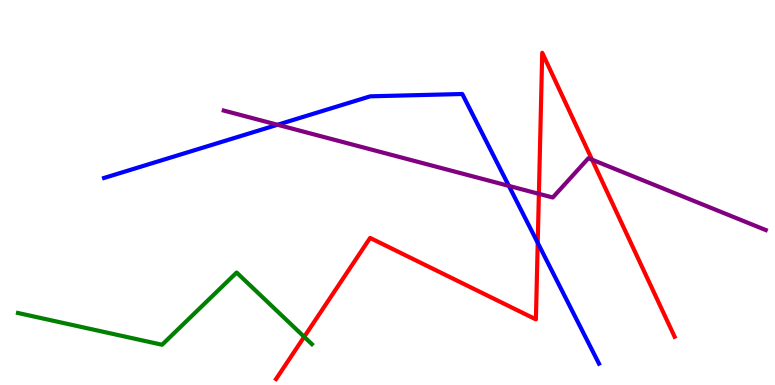[{'lines': ['blue', 'red'], 'intersections': [{'x': 6.94, 'y': 3.69}]}, {'lines': ['green', 'red'], 'intersections': [{'x': 3.93, 'y': 1.25}]}, {'lines': ['purple', 'red'], 'intersections': [{'x': 6.95, 'y': 4.97}, {'x': 7.64, 'y': 5.85}]}, {'lines': ['blue', 'green'], 'intersections': []}, {'lines': ['blue', 'purple'], 'intersections': [{'x': 3.58, 'y': 6.76}, {'x': 6.57, 'y': 5.17}]}, {'lines': ['green', 'purple'], 'intersections': []}]